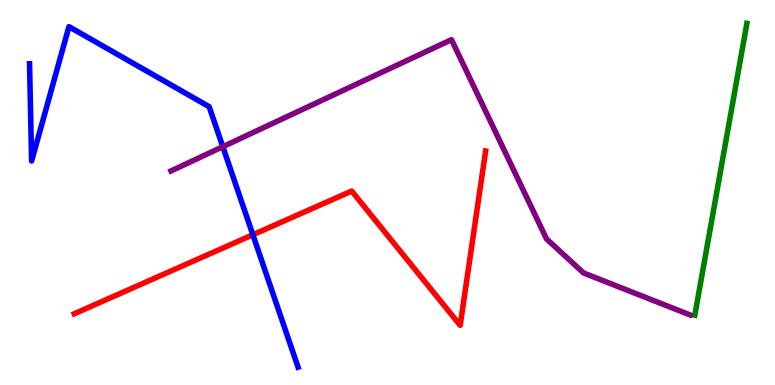[{'lines': ['blue', 'red'], 'intersections': [{'x': 3.26, 'y': 3.9}]}, {'lines': ['green', 'red'], 'intersections': []}, {'lines': ['purple', 'red'], 'intersections': []}, {'lines': ['blue', 'green'], 'intersections': []}, {'lines': ['blue', 'purple'], 'intersections': [{'x': 2.88, 'y': 6.19}]}, {'lines': ['green', 'purple'], 'intersections': []}]